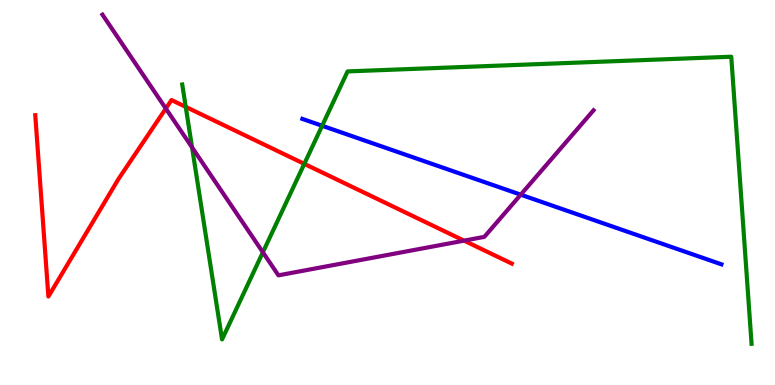[{'lines': ['blue', 'red'], 'intersections': []}, {'lines': ['green', 'red'], 'intersections': [{'x': 2.4, 'y': 7.22}, {'x': 3.93, 'y': 5.74}]}, {'lines': ['purple', 'red'], 'intersections': [{'x': 2.14, 'y': 7.18}, {'x': 5.99, 'y': 3.75}]}, {'lines': ['blue', 'green'], 'intersections': [{'x': 4.16, 'y': 6.73}]}, {'lines': ['blue', 'purple'], 'intersections': [{'x': 6.72, 'y': 4.94}]}, {'lines': ['green', 'purple'], 'intersections': [{'x': 2.48, 'y': 6.17}, {'x': 3.39, 'y': 3.45}]}]